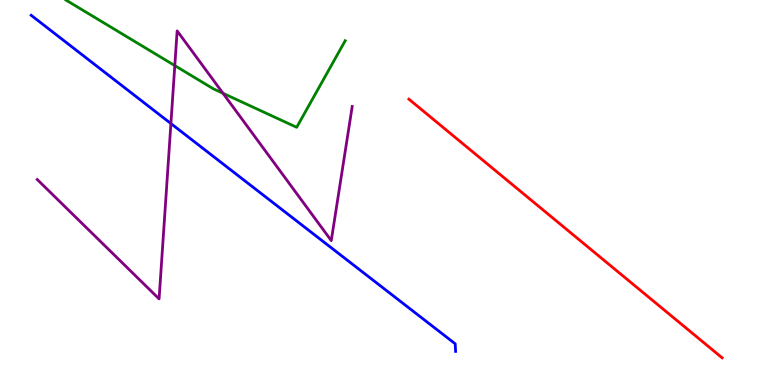[{'lines': ['blue', 'red'], 'intersections': []}, {'lines': ['green', 'red'], 'intersections': []}, {'lines': ['purple', 'red'], 'intersections': []}, {'lines': ['blue', 'green'], 'intersections': []}, {'lines': ['blue', 'purple'], 'intersections': [{'x': 2.21, 'y': 6.79}]}, {'lines': ['green', 'purple'], 'intersections': [{'x': 2.26, 'y': 8.3}, {'x': 2.88, 'y': 7.58}]}]